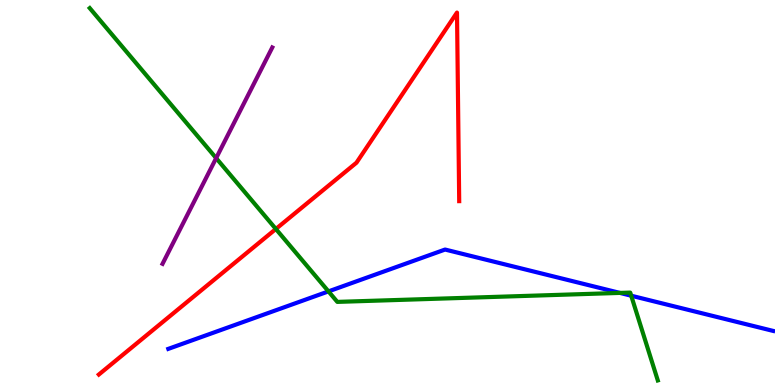[{'lines': ['blue', 'red'], 'intersections': []}, {'lines': ['green', 'red'], 'intersections': [{'x': 3.56, 'y': 4.05}]}, {'lines': ['purple', 'red'], 'intersections': []}, {'lines': ['blue', 'green'], 'intersections': [{'x': 4.24, 'y': 2.43}, {'x': 8.0, 'y': 2.39}, {'x': 8.14, 'y': 2.32}]}, {'lines': ['blue', 'purple'], 'intersections': []}, {'lines': ['green', 'purple'], 'intersections': [{'x': 2.79, 'y': 5.89}]}]